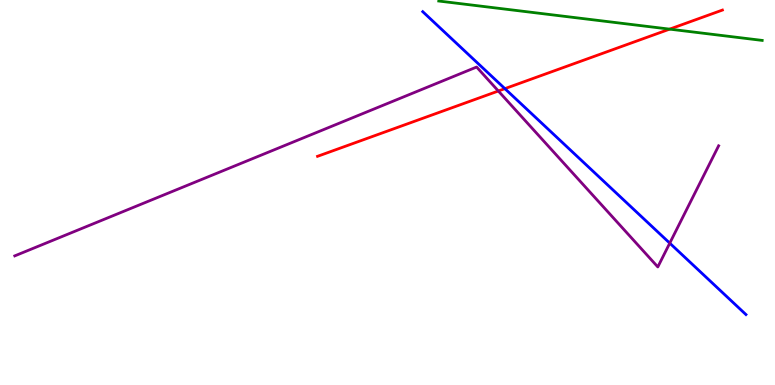[{'lines': ['blue', 'red'], 'intersections': [{'x': 6.51, 'y': 7.7}]}, {'lines': ['green', 'red'], 'intersections': [{'x': 8.64, 'y': 9.24}]}, {'lines': ['purple', 'red'], 'intersections': [{'x': 6.43, 'y': 7.64}]}, {'lines': ['blue', 'green'], 'intersections': []}, {'lines': ['blue', 'purple'], 'intersections': [{'x': 8.64, 'y': 3.68}]}, {'lines': ['green', 'purple'], 'intersections': []}]